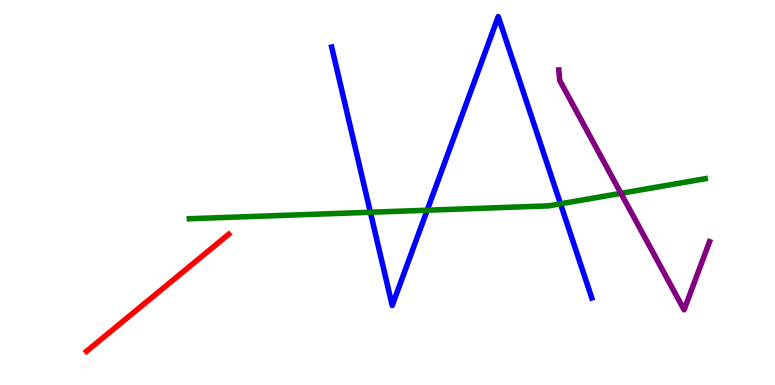[{'lines': ['blue', 'red'], 'intersections': []}, {'lines': ['green', 'red'], 'intersections': []}, {'lines': ['purple', 'red'], 'intersections': []}, {'lines': ['blue', 'green'], 'intersections': [{'x': 4.78, 'y': 4.49}, {'x': 5.51, 'y': 4.54}, {'x': 7.23, 'y': 4.71}]}, {'lines': ['blue', 'purple'], 'intersections': []}, {'lines': ['green', 'purple'], 'intersections': [{'x': 8.01, 'y': 4.98}]}]